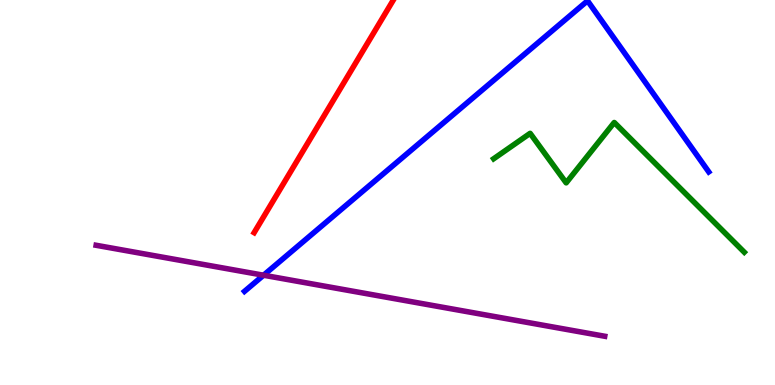[{'lines': ['blue', 'red'], 'intersections': []}, {'lines': ['green', 'red'], 'intersections': []}, {'lines': ['purple', 'red'], 'intersections': []}, {'lines': ['blue', 'green'], 'intersections': []}, {'lines': ['blue', 'purple'], 'intersections': [{'x': 3.4, 'y': 2.85}]}, {'lines': ['green', 'purple'], 'intersections': []}]